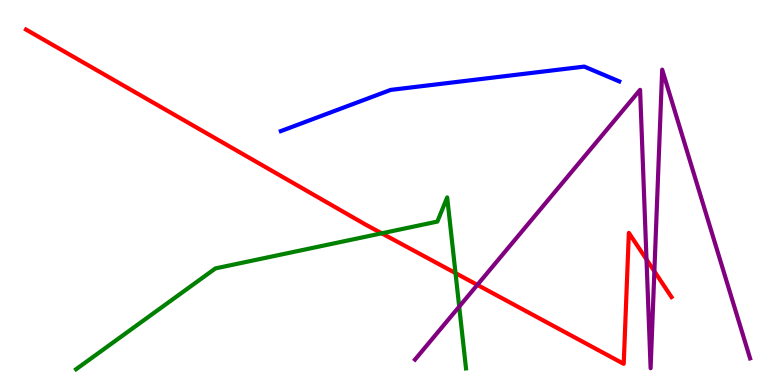[{'lines': ['blue', 'red'], 'intersections': []}, {'lines': ['green', 'red'], 'intersections': [{'x': 4.93, 'y': 3.94}, {'x': 5.88, 'y': 2.91}]}, {'lines': ['purple', 'red'], 'intersections': [{'x': 6.16, 'y': 2.6}, {'x': 8.34, 'y': 3.26}, {'x': 8.44, 'y': 2.95}]}, {'lines': ['blue', 'green'], 'intersections': []}, {'lines': ['blue', 'purple'], 'intersections': []}, {'lines': ['green', 'purple'], 'intersections': [{'x': 5.93, 'y': 2.04}]}]